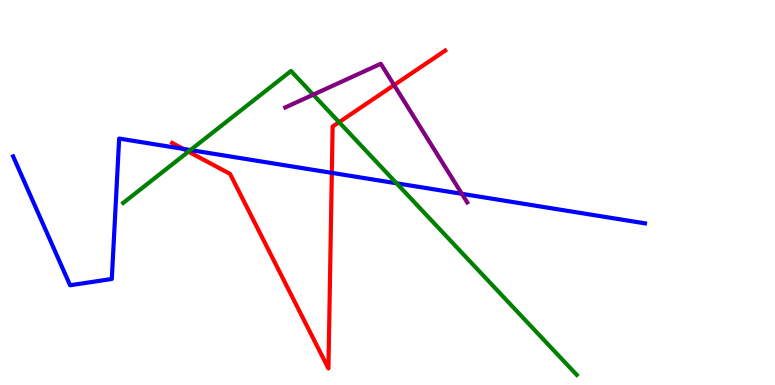[{'lines': ['blue', 'red'], 'intersections': [{'x': 2.37, 'y': 6.13}, {'x': 4.28, 'y': 5.51}]}, {'lines': ['green', 'red'], 'intersections': [{'x': 2.43, 'y': 6.06}, {'x': 4.38, 'y': 6.83}]}, {'lines': ['purple', 'red'], 'intersections': [{'x': 5.08, 'y': 7.79}]}, {'lines': ['blue', 'green'], 'intersections': [{'x': 2.46, 'y': 6.1}, {'x': 5.12, 'y': 5.24}]}, {'lines': ['blue', 'purple'], 'intersections': [{'x': 5.96, 'y': 4.97}]}, {'lines': ['green', 'purple'], 'intersections': [{'x': 4.04, 'y': 7.54}]}]